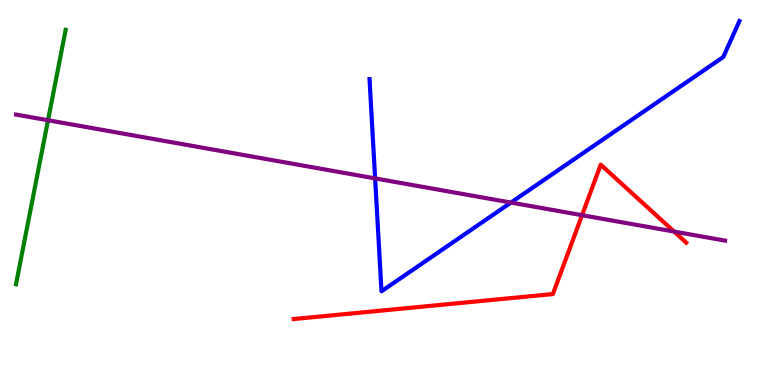[{'lines': ['blue', 'red'], 'intersections': []}, {'lines': ['green', 'red'], 'intersections': []}, {'lines': ['purple', 'red'], 'intersections': [{'x': 7.51, 'y': 4.41}, {'x': 8.7, 'y': 3.99}]}, {'lines': ['blue', 'green'], 'intersections': []}, {'lines': ['blue', 'purple'], 'intersections': [{'x': 4.84, 'y': 5.37}, {'x': 6.59, 'y': 4.74}]}, {'lines': ['green', 'purple'], 'intersections': [{'x': 0.62, 'y': 6.88}]}]